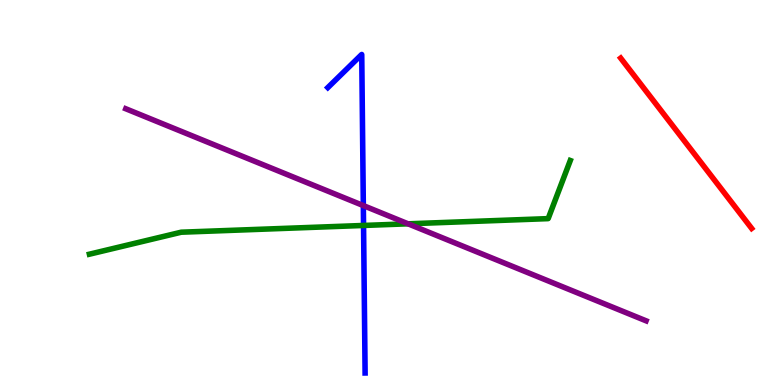[{'lines': ['blue', 'red'], 'intersections': []}, {'lines': ['green', 'red'], 'intersections': []}, {'lines': ['purple', 'red'], 'intersections': []}, {'lines': ['blue', 'green'], 'intersections': [{'x': 4.69, 'y': 4.14}]}, {'lines': ['blue', 'purple'], 'intersections': [{'x': 4.69, 'y': 4.66}]}, {'lines': ['green', 'purple'], 'intersections': [{'x': 5.27, 'y': 4.19}]}]